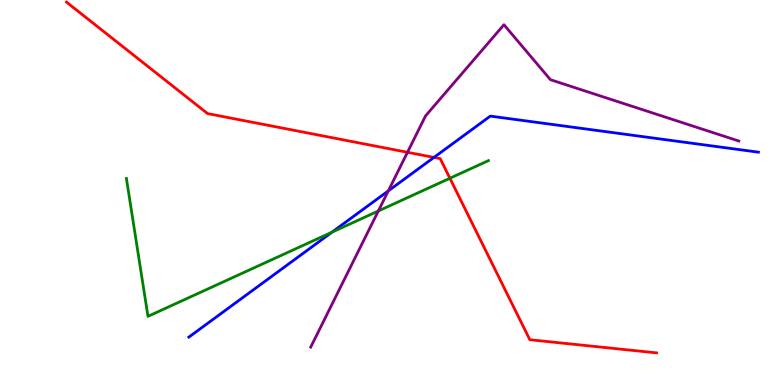[{'lines': ['blue', 'red'], 'intersections': [{'x': 5.6, 'y': 5.91}]}, {'lines': ['green', 'red'], 'intersections': [{'x': 5.81, 'y': 5.37}]}, {'lines': ['purple', 'red'], 'intersections': [{'x': 5.26, 'y': 6.04}]}, {'lines': ['blue', 'green'], 'intersections': [{'x': 4.28, 'y': 3.97}]}, {'lines': ['blue', 'purple'], 'intersections': [{'x': 5.01, 'y': 5.04}]}, {'lines': ['green', 'purple'], 'intersections': [{'x': 4.88, 'y': 4.52}]}]